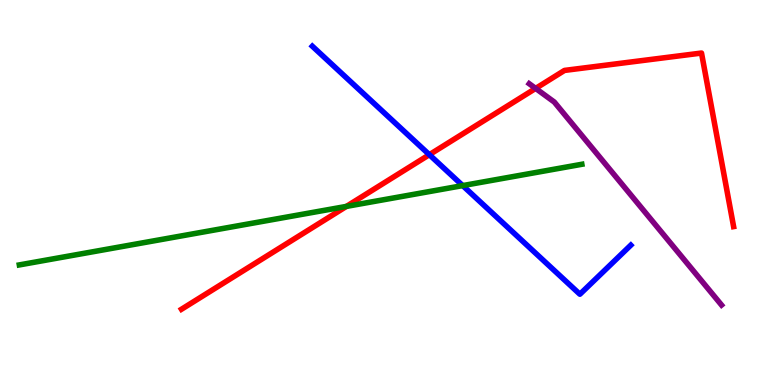[{'lines': ['blue', 'red'], 'intersections': [{'x': 5.54, 'y': 5.98}]}, {'lines': ['green', 'red'], 'intersections': [{'x': 4.47, 'y': 4.64}]}, {'lines': ['purple', 'red'], 'intersections': [{'x': 6.91, 'y': 7.7}]}, {'lines': ['blue', 'green'], 'intersections': [{'x': 5.97, 'y': 5.18}]}, {'lines': ['blue', 'purple'], 'intersections': []}, {'lines': ['green', 'purple'], 'intersections': []}]